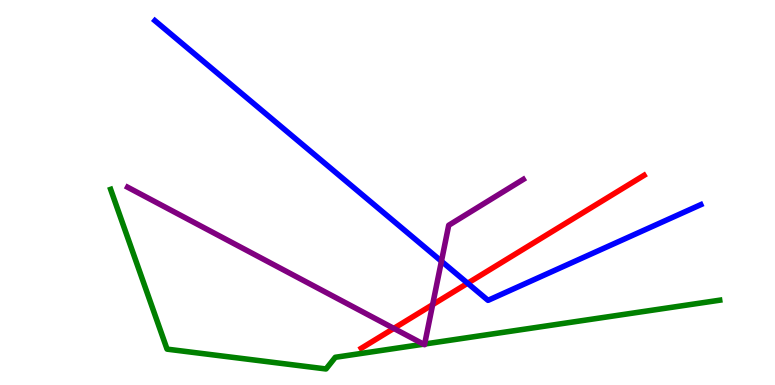[{'lines': ['blue', 'red'], 'intersections': [{'x': 6.03, 'y': 2.64}]}, {'lines': ['green', 'red'], 'intersections': []}, {'lines': ['purple', 'red'], 'intersections': [{'x': 5.08, 'y': 1.47}, {'x': 5.58, 'y': 2.09}]}, {'lines': ['blue', 'green'], 'intersections': []}, {'lines': ['blue', 'purple'], 'intersections': [{'x': 5.7, 'y': 3.21}]}, {'lines': ['green', 'purple'], 'intersections': [{'x': 5.47, 'y': 1.06}, {'x': 5.48, 'y': 1.06}]}]